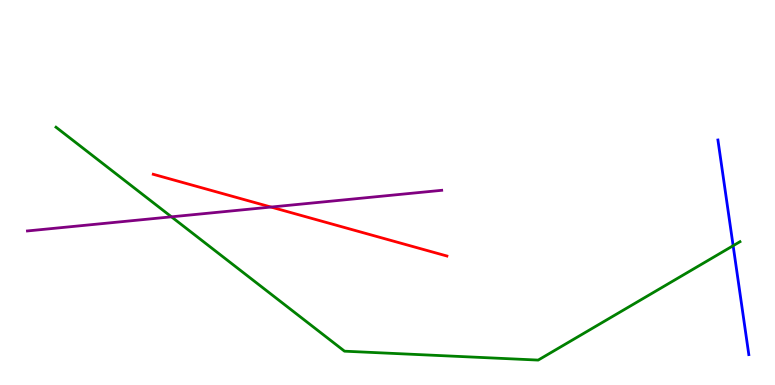[{'lines': ['blue', 'red'], 'intersections': []}, {'lines': ['green', 'red'], 'intersections': []}, {'lines': ['purple', 'red'], 'intersections': [{'x': 3.5, 'y': 4.62}]}, {'lines': ['blue', 'green'], 'intersections': [{'x': 9.46, 'y': 3.62}]}, {'lines': ['blue', 'purple'], 'intersections': []}, {'lines': ['green', 'purple'], 'intersections': [{'x': 2.21, 'y': 4.37}]}]